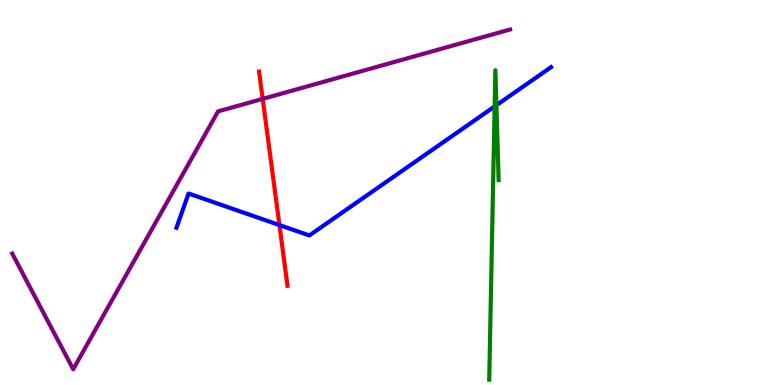[{'lines': ['blue', 'red'], 'intersections': [{'x': 3.61, 'y': 4.15}]}, {'lines': ['green', 'red'], 'intersections': []}, {'lines': ['purple', 'red'], 'intersections': [{'x': 3.39, 'y': 7.43}]}, {'lines': ['blue', 'green'], 'intersections': [{'x': 6.38, 'y': 7.24}, {'x': 6.41, 'y': 7.27}]}, {'lines': ['blue', 'purple'], 'intersections': []}, {'lines': ['green', 'purple'], 'intersections': []}]